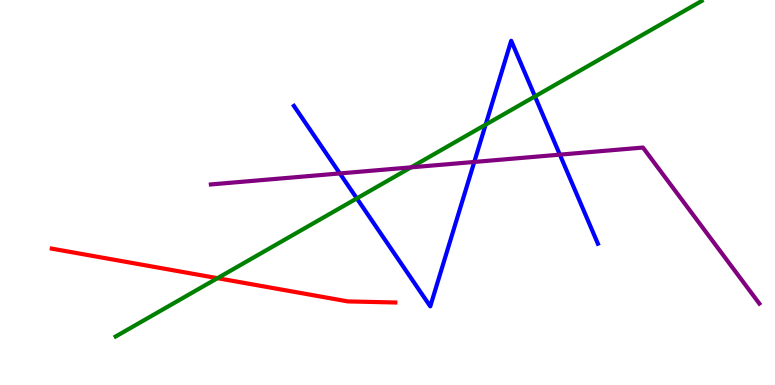[{'lines': ['blue', 'red'], 'intersections': []}, {'lines': ['green', 'red'], 'intersections': [{'x': 2.81, 'y': 2.77}]}, {'lines': ['purple', 'red'], 'intersections': []}, {'lines': ['blue', 'green'], 'intersections': [{'x': 4.6, 'y': 4.85}, {'x': 6.27, 'y': 6.76}, {'x': 6.9, 'y': 7.5}]}, {'lines': ['blue', 'purple'], 'intersections': [{'x': 4.39, 'y': 5.5}, {'x': 6.12, 'y': 5.79}, {'x': 7.22, 'y': 5.98}]}, {'lines': ['green', 'purple'], 'intersections': [{'x': 5.3, 'y': 5.65}]}]